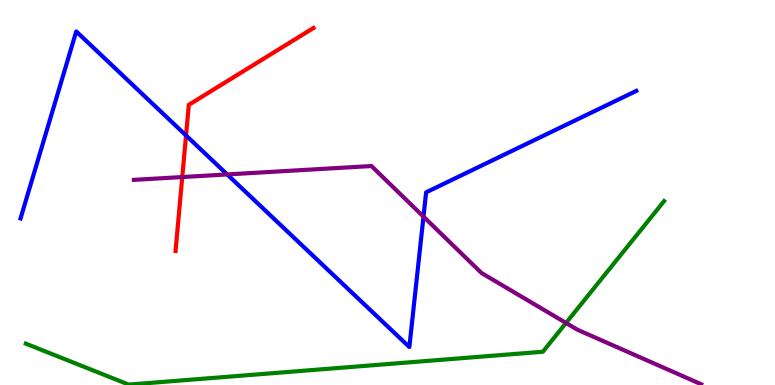[{'lines': ['blue', 'red'], 'intersections': [{'x': 2.4, 'y': 6.48}]}, {'lines': ['green', 'red'], 'intersections': []}, {'lines': ['purple', 'red'], 'intersections': [{'x': 2.35, 'y': 5.4}]}, {'lines': ['blue', 'green'], 'intersections': []}, {'lines': ['blue', 'purple'], 'intersections': [{'x': 2.93, 'y': 5.47}, {'x': 5.46, 'y': 4.37}]}, {'lines': ['green', 'purple'], 'intersections': [{'x': 7.3, 'y': 1.61}]}]